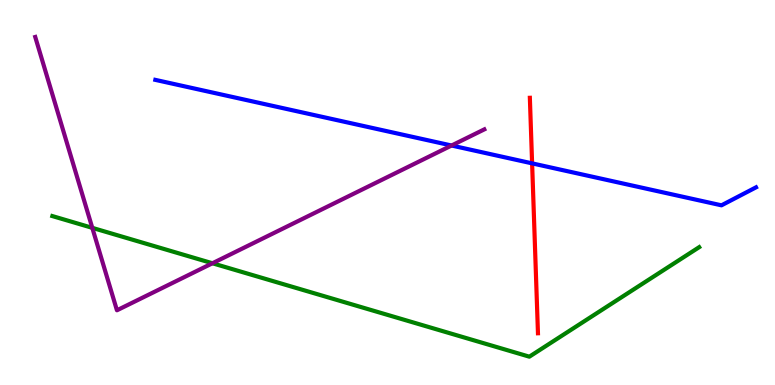[{'lines': ['blue', 'red'], 'intersections': [{'x': 6.87, 'y': 5.76}]}, {'lines': ['green', 'red'], 'intersections': []}, {'lines': ['purple', 'red'], 'intersections': []}, {'lines': ['blue', 'green'], 'intersections': []}, {'lines': ['blue', 'purple'], 'intersections': [{'x': 5.83, 'y': 6.22}]}, {'lines': ['green', 'purple'], 'intersections': [{'x': 1.19, 'y': 4.08}, {'x': 2.74, 'y': 3.16}]}]